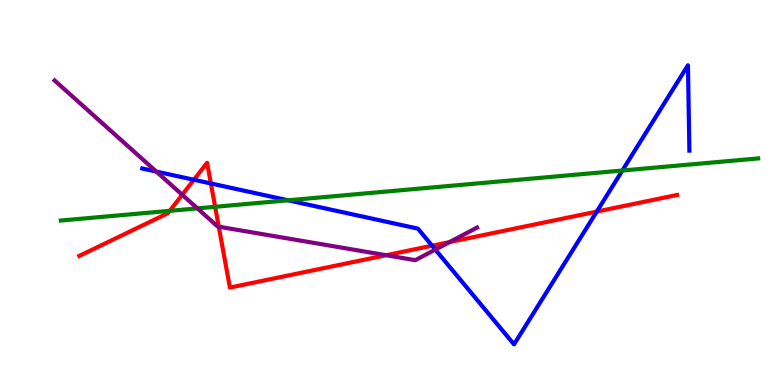[{'lines': ['blue', 'red'], 'intersections': [{'x': 2.5, 'y': 5.33}, {'x': 2.72, 'y': 5.23}, {'x': 5.58, 'y': 3.62}, {'x': 7.7, 'y': 4.5}]}, {'lines': ['green', 'red'], 'intersections': [{'x': 2.19, 'y': 4.52}, {'x': 2.78, 'y': 4.63}]}, {'lines': ['purple', 'red'], 'intersections': [{'x': 2.35, 'y': 4.94}, {'x': 2.82, 'y': 4.11}, {'x': 4.98, 'y': 3.37}, {'x': 5.8, 'y': 3.71}]}, {'lines': ['blue', 'green'], 'intersections': [{'x': 3.72, 'y': 4.8}, {'x': 8.03, 'y': 5.57}]}, {'lines': ['blue', 'purple'], 'intersections': [{'x': 2.02, 'y': 5.54}, {'x': 5.62, 'y': 3.52}]}, {'lines': ['green', 'purple'], 'intersections': [{'x': 2.55, 'y': 4.59}]}]